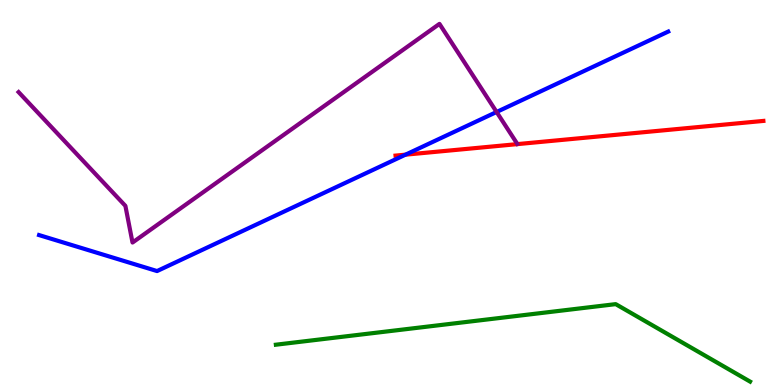[{'lines': ['blue', 'red'], 'intersections': [{'x': 5.23, 'y': 5.98}]}, {'lines': ['green', 'red'], 'intersections': []}, {'lines': ['purple', 'red'], 'intersections': []}, {'lines': ['blue', 'green'], 'intersections': []}, {'lines': ['blue', 'purple'], 'intersections': [{'x': 6.41, 'y': 7.09}]}, {'lines': ['green', 'purple'], 'intersections': []}]